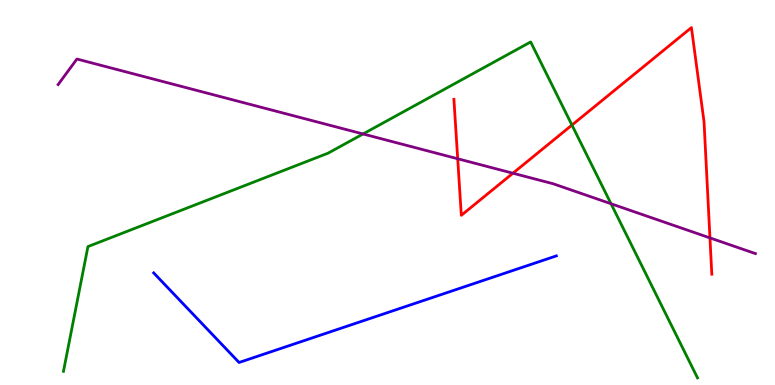[{'lines': ['blue', 'red'], 'intersections': []}, {'lines': ['green', 'red'], 'intersections': [{'x': 7.38, 'y': 6.75}]}, {'lines': ['purple', 'red'], 'intersections': [{'x': 5.91, 'y': 5.88}, {'x': 6.62, 'y': 5.5}, {'x': 9.16, 'y': 3.82}]}, {'lines': ['blue', 'green'], 'intersections': []}, {'lines': ['blue', 'purple'], 'intersections': []}, {'lines': ['green', 'purple'], 'intersections': [{'x': 4.68, 'y': 6.52}, {'x': 7.88, 'y': 4.71}]}]